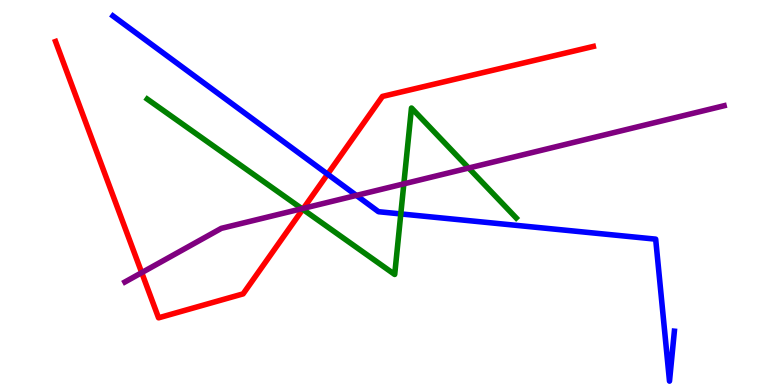[{'lines': ['blue', 'red'], 'intersections': [{'x': 4.23, 'y': 5.48}]}, {'lines': ['green', 'red'], 'intersections': [{'x': 3.91, 'y': 4.56}]}, {'lines': ['purple', 'red'], 'intersections': [{'x': 1.83, 'y': 2.92}, {'x': 3.92, 'y': 4.59}]}, {'lines': ['blue', 'green'], 'intersections': [{'x': 5.17, 'y': 4.44}]}, {'lines': ['blue', 'purple'], 'intersections': [{'x': 4.6, 'y': 4.92}]}, {'lines': ['green', 'purple'], 'intersections': [{'x': 3.9, 'y': 4.58}, {'x': 5.21, 'y': 5.22}, {'x': 6.05, 'y': 5.64}]}]